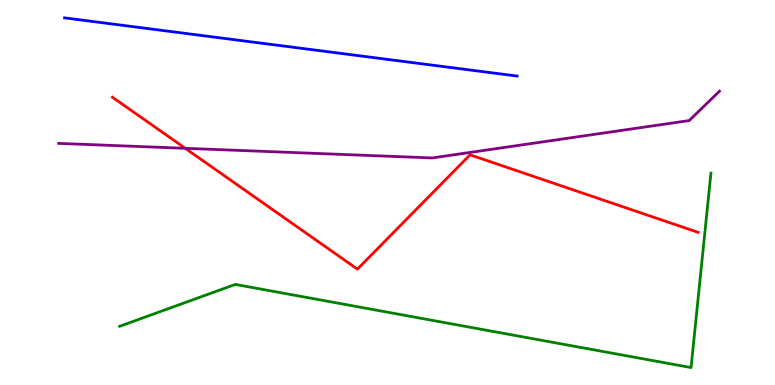[{'lines': ['blue', 'red'], 'intersections': []}, {'lines': ['green', 'red'], 'intersections': []}, {'lines': ['purple', 'red'], 'intersections': [{'x': 2.39, 'y': 6.15}]}, {'lines': ['blue', 'green'], 'intersections': []}, {'lines': ['blue', 'purple'], 'intersections': []}, {'lines': ['green', 'purple'], 'intersections': []}]